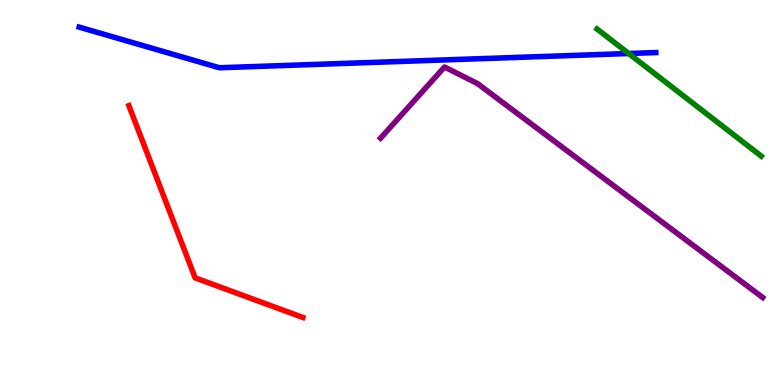[{'lines': ['blue', 'red'], 'intersections': []}, {'lines': ['green', 'red'], 'intersections': []}, {'lines': ['purple', 'red'], 'intersections': []}, {'lines': ['blue', 'green'], 'intersections': [{'x': 8.11, 'y': 8.61}]}, {'lines': ['blue', 'purple'], 'intersections': []}, {'lines': ['green', 'purple'], 'intersections': []}]